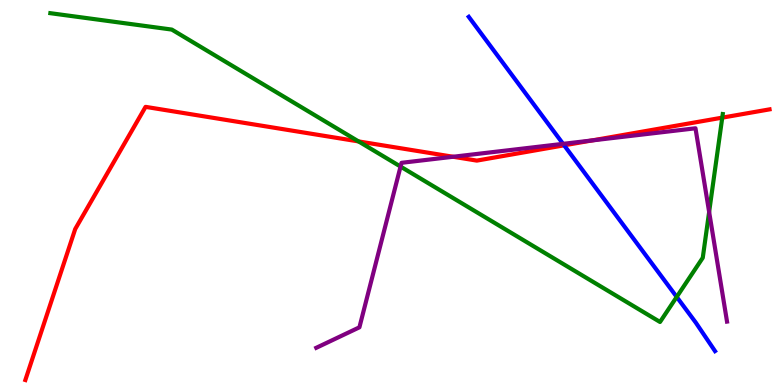[{'lines': ['blue', 'red'], 'intersections': [{'x': 7.28, 'y': 6.23}]}, {'lines': ['green', 'red'], 'intersections': [{'x': 4.63, 'y': 6.33}, {'x': 9.32, 'y': 6.94}]}, {'lines': ['purple', 'red'], 'intersections': [{'x': 5.85, 'y': 5.93}, {'x': 7.64, 'y': 6.35}]}, {'lines': ['blue', 'green'], 'intersections': [{'x': 8.73, 'y': 2.29}]}, {'lines': ['blue', 'purple'], 'intersections': [{'x': 7.27, 'y': 6.26}]}, {'lines': ['green', 'purple'], 'intersections': [{'x': 5.17, 'y': 5.67}, {'x': 9.15, 'y': 4.49}]}]